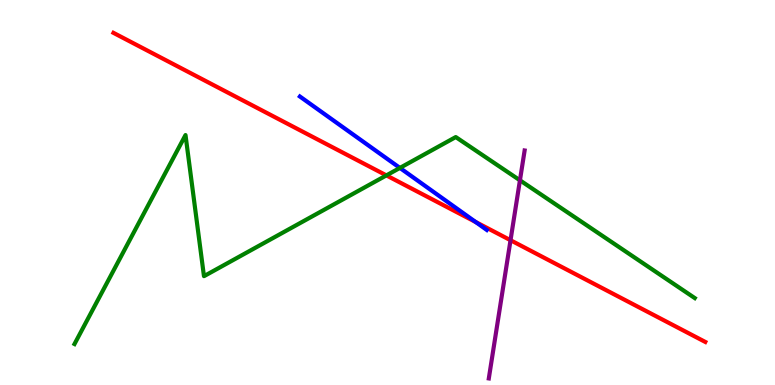[{'lines': ['blue', 'red'], 'intersections': [{'x': 6.14, 'y': 4.23}]}, {'lines': ['green', 'red'], 'intersections': [{'x': 4.99, 'y': 5.44}]}, {'lines': ['purple', 'red'], 'intersections': [{'x': 6.59, 'y': 3.76}]}, {'lines': ['blue', 'green'], 'intersections': [{'x': 5.16, 'y': 5.64}]}, {'lines': ['blue', 'purple'], 'intersections': []}, {'lines': ['green', 'purple'], 'intersections': [{'x': 6.71, 'y': 5.32}]}]